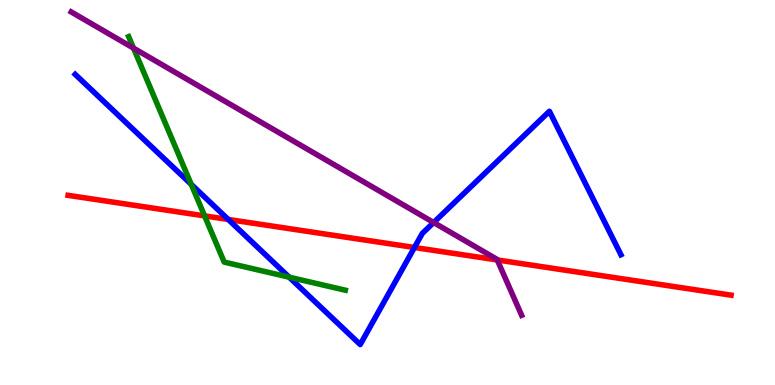[{'lines': ['blue', 'red'], 'intersections': [{'x': 2.95, 'y': 4.3}, {'x': 5.35, 'y': 3.57}]}, {'lines': ['green', 'red'], 'intersections': [{'x': 2.64, 'y': 4.39}]}, {'lines': ['purple', 'red'], 'intersections': [{'x': 6.42, 'y': 3.25}]}, {'lines': ['blue', 'green'], 'intersections': [{'x': 2.47, 'y': 5.21}, {'x': 3.73, 'y': 2.8}]}, {'lines': ['blue', 'purple'], 'intersections': [{'x': 5.6, 'y': 4.22}]}, {'lines': ['green', 'purple'], 'intersections': [{'x': 1.72, 'y': 8.75}]}]